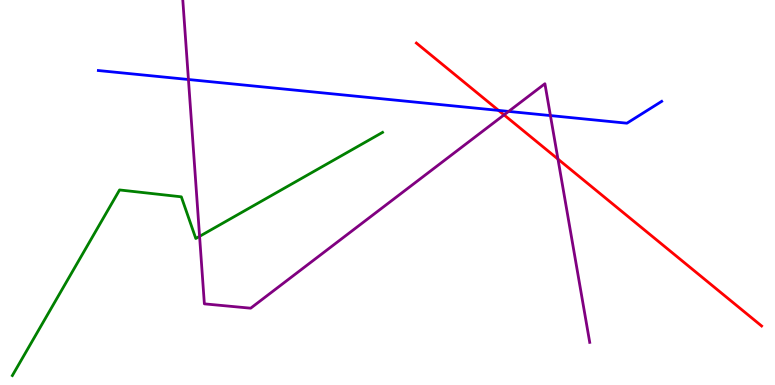[{'lines': ['blue', 'red'], 'intersections': [{'x': 6.43, 'y': 7.13}]}, {'lines': ['green', 'red'], 'intersections': []}, {'lines': ['purple', 'red'], 'intersections': [{'x': 6.5, 'y': 7.02}, {'x': 7.2, 'y': 5.87}]}, {'lines': ['blue', 'green'], 'intersections': []}, {'lines': ['blue', 'purple'], 'intersections': [{'x': 2.43, 'y': 7.93}, {'x': 6.56, 'y': 7.11}, {'x': 7.1, 'y': 7.0}]}, {'lines': ['green', 'purple'], 'intersections': [{'x': 2.58, 'y': 3.86}]}]